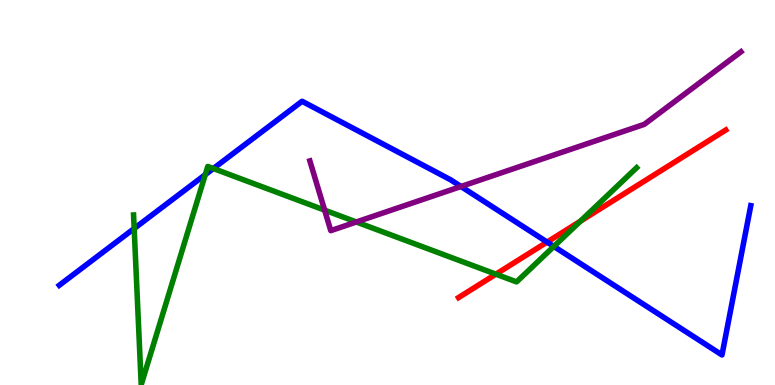[{'lines': ['blue', 'red'], 'intersections': [{'x': 7.06, 'y': 3.71}]}, {'lines': ['green', 'red'], 'intersections': [{'x': 6.4, 'y': 2.88}, {'x': 7.49, 'y': 4.26}]}, {'lines': ['purple', 'red'], 'intersections': []}, {'lines': ['blue', 'green'], 'intersections': [{'x': 1.73, 'y': 4.06}, {'x': 2.65, 'y': 5.46}, {'x': 2.75, 'y': 5.62}, {'x': 7.15, 'y': 3.6}]}, {'lines': ['blue', 'purple'], 'intersections': [{'x': 5.95, 'y': 5.16}]}, {'lines': ['green', 'purple'], 'intersections': [{'x': 4.19, 'y': 4.54}, {'x': 4.6, 'y': 4.23}]}]